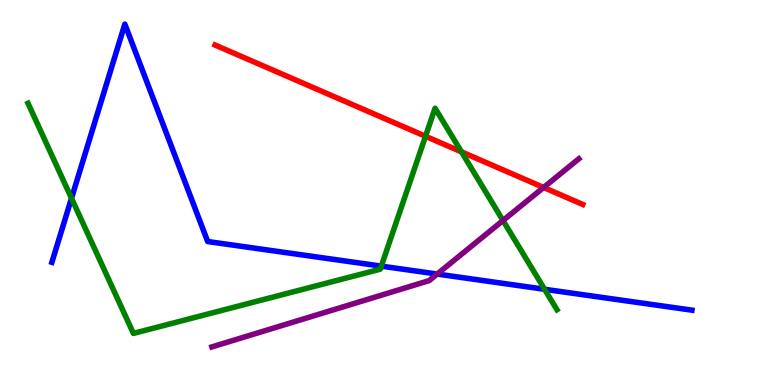[{'lines': ['blue', 'red'], 'intersections': []}, {'lines': ['green', 'red'], 'intersections': [{'x': 5.49, 'y': 6.46}, {'x': 5.95, 'y': 6.06}]}, {'lines': ['purple', 'red'], 'intersections': [{'x': 7.01, 'y': 5.13}]}, {'lines': ['blue', 'green'], 'intersections': [{'x': 0.923, 'y': 4.85}, {'x': 4.92, 'y': 3.09}, {'x': 7.03, 'y': 2.49}]}, {'lines': ['blue', 'purple'], 'intersections': [{'x': 5.64, 'y': 2.88}]}, {'lines': ['green', 'purple'], 'intersections': [{'x': 6.49, 'y': 4.27}]}]